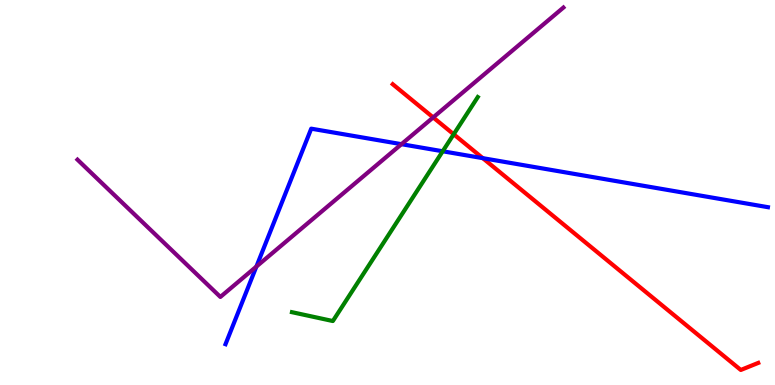[{'lines': ['blue', 'red'], 'intersections': [{'x': 6.23, 'y': 5.89}]}, {'lines': ['green', 'red'], 'intersections': [{'x': 5.85, 'y': 6.51}]}, {'lines': ['purple', 'red'], 'intersections': [{'x': 5.59, 'y': 6.95}]}, {'lines': ['blue', 'green'], 'intersections': [{'x': 5.71, 'y': 6.07}]}, {'lines': ['blue', 'purple'], 'intersections': [{'x': 3.31, 'y': 3.08}, {'x': 5.18, 'y': 6.26}]}, {'lines': ['green', 'purple'], 'intersections': []}]